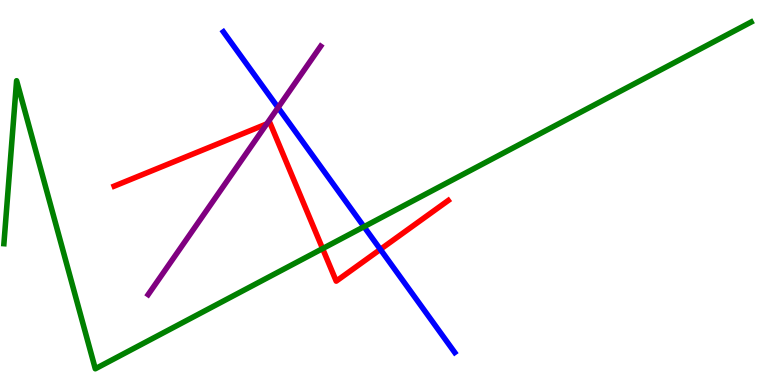[{'lines': ['blue', 'red'], 'intersections': [{'x': 4.91, 'y': 3.52}]}, {'lines': ['green', 'red'], 'intersections': [{'x': 4.16, 'y': 3.54}]}, {'lines': ['purple', 'red'], 'intersections': [{'x': 3.44, 'y': 6.78}]}, {'lines': ['blue', 'green'], 'intersections': [{'x': 4.7, 'y': 4.11}]}, {'lines': ['blue', 'purple'], 'intersections': [{'x': 3.59, 'y': 7.21}]}, {'lines': ['green', 'purple'], 'intersections': []}]